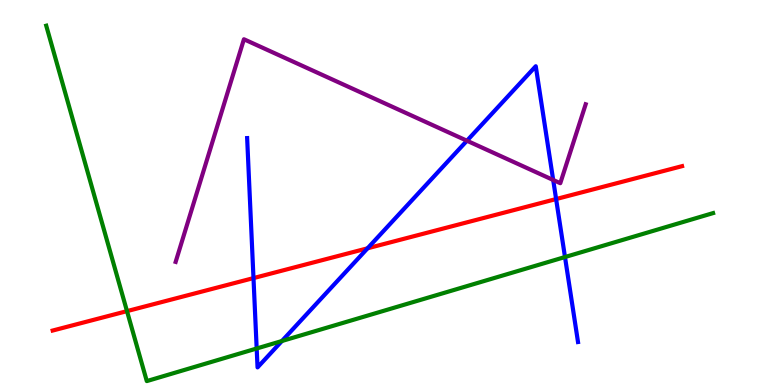[{'lines': ['blue', 'red'], 'intersections': [{'x': 3.27, 'y': 2.78}, {'x': 4.74, 'y': 3.55}, {'x': 7.18, 'y': 4.83}]}, {'lines': ['green', 'red'], 'intersections': [{'x': 1.64, 'y': 1.92}]}, {'lines': ['purple', 'red'], 'intersections': []}, {'lines': ['blue', 'green'], 'intersections': [{'x': 3.31, 'y': 0.948}, {'x': 3.64, 'y': 1.14}, {'x': 7.29, 'y': 3.32}]}, {'lines': ['blue', 'purple'], 'intersections': [{'x': 6.03, 'y': 6.34}, {'x': 7.14, 'y': 5.33}]}, {'lines': ['green', 'purple'], 'intersections': []}]